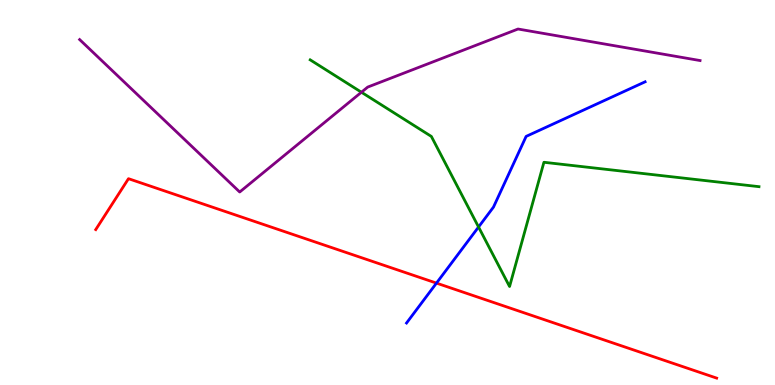[{'lines': ['blue', 'red'], 'intersections': [{'x': 5.63, 'y': 2.65}]}, {'lines': ['green', 'red'], 'intersections': []}, {'lines': ['purple', 'red'], 'intersections': []}, {'lines': ['blue', 'green'], 'intersections': [{'x': 6.17, 'y': 4.1}]}, {'lines': ['blue', 'purple'], 'intersections': []}, {'lines': ['green', 'purple'], 'intersections': [{'x': 4.66, 'y': 7.6}]}]